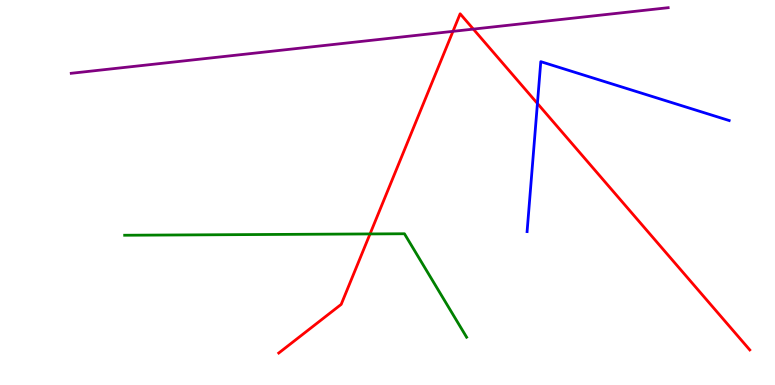[{'lines': ['blue', 'red'], 'intersections': [{'x': 6.93, 'y': 7.31}]}, {'lines': ['green', 'red'], 'intersections': [{'x': 4.77, 'y': 3.92}]}, {'lines': ['purple', 'red'], 'intersections': [{'x': 5.84, 'y': 9.19}, {'x': 6.11, 'y': 9.24}]}, {'lines': ['blue', 'green'], 'intersections': []}, {'lines': ['blue', 'purple'], 'intersections': []}, {'lines': ['green', 'purple'], 'intersections': []}]